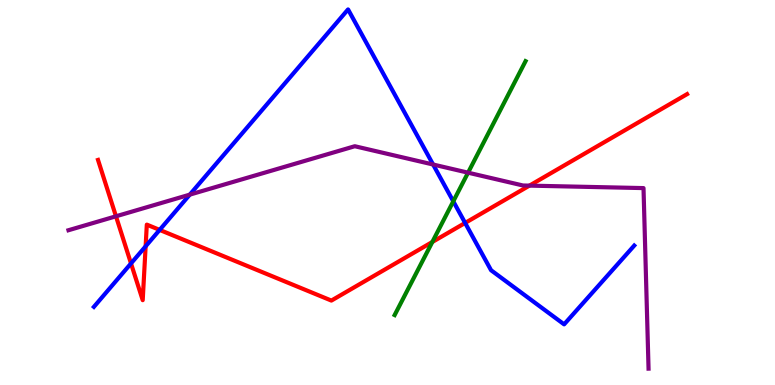[{'lines': ['blue', 'red'], 'intersections': [{'x': 1.69, 'y': 3.16}, {'x': 1.88, 'y': 3.6}, {'x': 2.06, 'y': 4.03}, {'x': 6.0, 'y': 4.21}]}, {'lines': ['green', 'red'], 'intersections': [{'x': 5.58, 'y': 3.71}]}, {'lines': ['purple', 'red'], 'intersections': [{'x': 1.5, 'y': 4.38}, {'x': 6.83, 'y': 5.18}]}, {'lines': ['blue', 'green'], 'intersections': [{'x': 5.85, 'y': 4.77}]}, {'lines': ['blue', 'purple'], 'intersections': [{'x': 2.45, 'y': 4.94}, {'x': 5.59, 'y': 5.73}]}, {'lines': ['green', 'purple'], 'intersections': [{'x': 6.04, 'y': 5.51}]}]